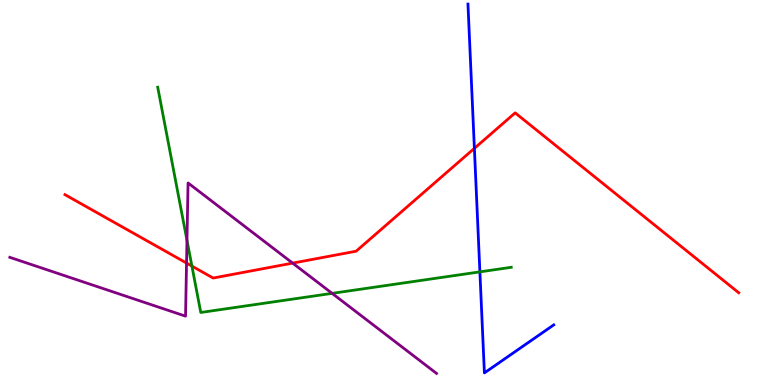[{'lines': ['blue', 'red'], 'intersections': [{'x': 6.12, 'y': 6.15}]}, {'lines': ['green', 'red'], 'intersections': [{'x': 2.48, 'y': 3.09}]}, {'lines': ['purple', 'red'], 'intersections': [{'x': 2.41, 'y': 3.17}, {'x': 3.78, 'y': 3.17}]}, {'lines': ['blue', 'green'], 'intersections': [{'x': 6.19, 'y': 2.94}]}, {'lines': ['blue', 'purple'], 'intersections': []}, {'lines': ['green', 'purple'], 'intersections': [{'x': 2.41, 'y': 3.76}, {'x': 4.29, 'y': 2.38}]}]